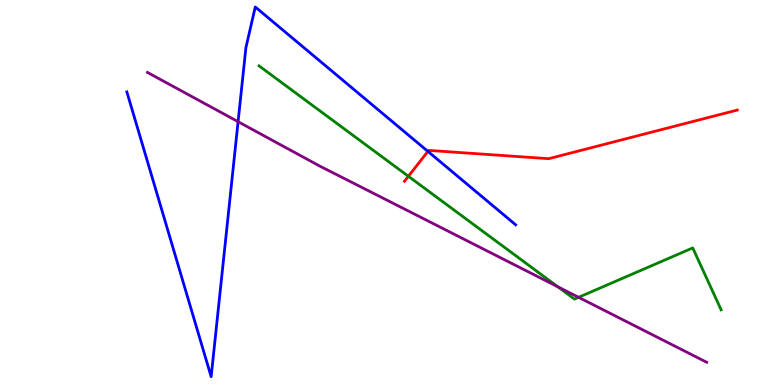[{'lines': ['blue', 'red'], 'intersections': [{'x': 5.52, 'y': 6.07}]}, {'lines': ['green', 'red'], 'intersections': [{'x': 5.27, 'y': 5.42}]}, {'lines': ['purple', 'red'], 'intersections': []}, {'lines': ['blue', 'green'], 'intersections': []}, {'lines': ['blue', 'purple'], 'intersections': [{'x': 3.07, 'y': 6.84}]}, {'lines': ['green', 'purple'], 'intersections': [{'x': 7.2, 'y': 2.55}, {'x': 7.47, 'y': 2.28}]}]